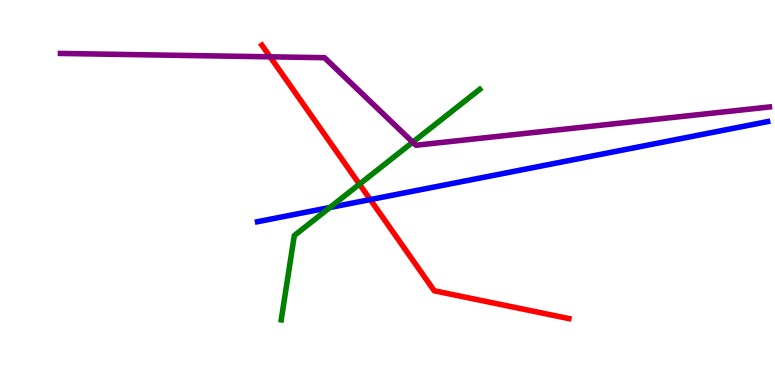[{'lines': ['blue', 'red'], 'intersections': [{'x': 4.78, 'y': 4.82}]}, {'lines': ['green', 'red'], 'intersections': [{'x': 4.64, 'y': 5.22}]}, {'lines': ['purple', 'red'], 'intersections': [{'x': 3.49, 'y': 8.52}]}, {'lines': ['blue', 'green'], 'intersections': [{'x': 4.26, 'y': 4.61}]}, {'lines': ['blue', 'purple'], 'intersections': []}, {'lines': ['green', 'purple'], 'intersections': [{'x': 5.33, 'y': 6.31}]}]